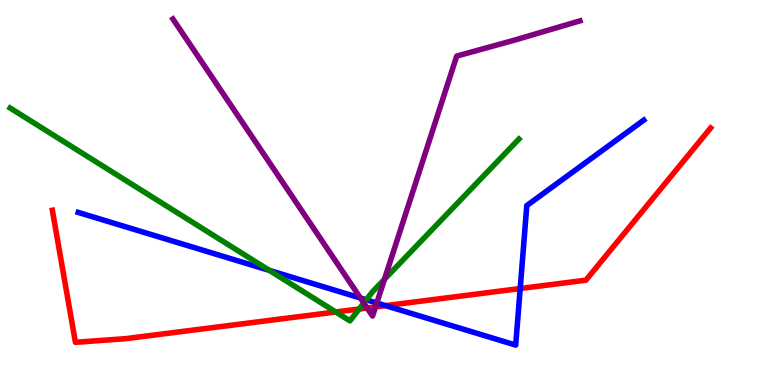[{'lines': ['blue', 'red'], 'intersections': [{'x': 4.98, 'y': 2.06}, {'x': 6.71, 'y': 2.51}]}, {'lines': ['green', 'red'], 'intersections': [{'x': 4.33, 'y': 1.9}, {'x': 4.63, 'y': 1.97}]}, {'lines': ['purple', 'red'], 'intersections': [{'x': 4.74, 'y': 2.0}, {'x': 4.85, 'y': 2.03}]}, {'lines': ['blue', 'green'], 'intersections': [{'x': 3.48, 'y': 2.98}, {'x': 4.73, 'y': 2.21}]}, {'lines': ['blue', 'purple'], 'intersections': [{'x': 4.65, 'y': 2.26}, {'x': 4.86, 'y': 2.13}]}, {'lines': ['green', 'purple'], 'intersections': [{'x': 4.69, 'y': 2.13}, {'x': 4.96, 'y': 2.75}]}]